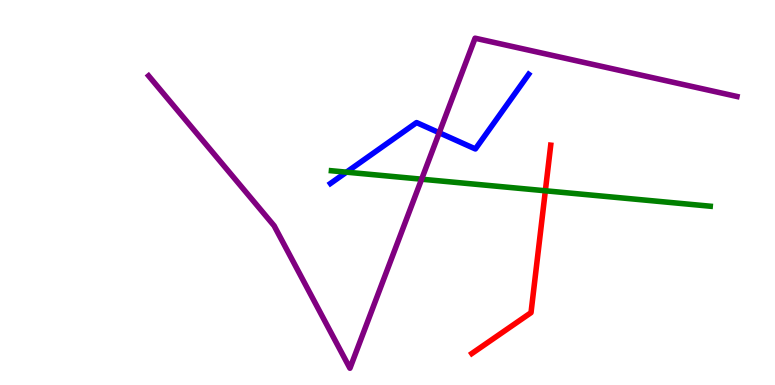[{'lines': ['blue', 'red'], 'intersections': []}, {'lines': ['green', 'red'], 'intersections': [{'x': 7.04, 'y': 5.04}]}, {'lines': ['purple', 'red'], 'intersections': []}, {'lines': ['blue', 'green'], 'intersections': [{'x': 4.47, 'y': 5.53}]}, {'lines': ['blue', 'purple'], 'intersections': [{'x': 5.67, 'y': 6.55}]}, {'lines': ['green', 'purple'], 'intersections': [{'x': 5.44, 'y': 5.35}]}]